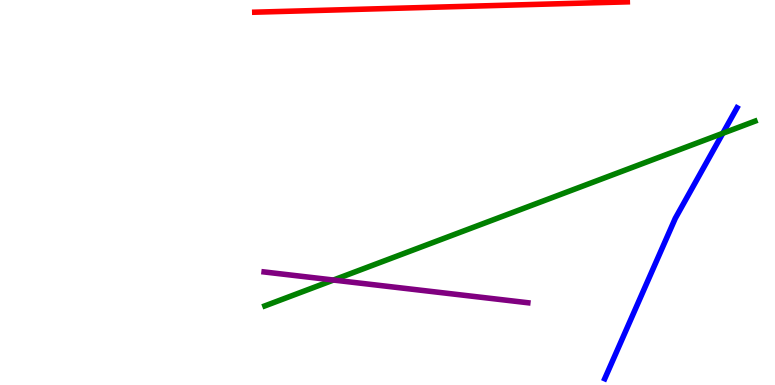[{'lines': ['blue', 'red'], 'intersections': []}, {'lines': ['green', 'red'], 'intersections': []}, {'lines': ['purple', 'red'], 'intersections': []}, {'lines': ['blue', 'green'], 'intersections': [{'x': 9.33, 'y': 6.54}]}, {'lines': ['blue', 'purple'], 'intersections': []}, {'lines': ['green', 'purple'], 'intersections': [{'x': 4.3, 'y': 2.73}]}]